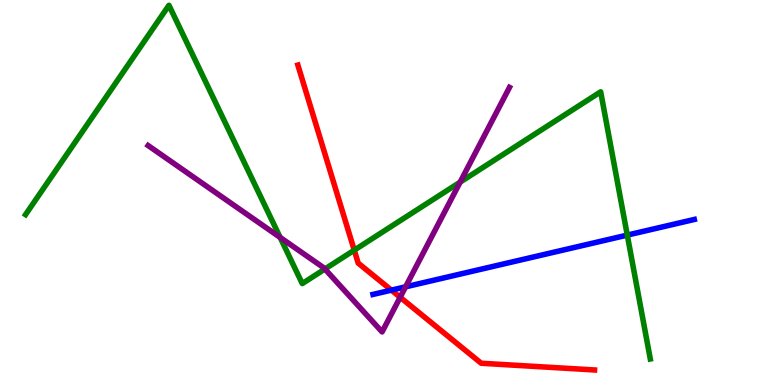[{'lines': ['blue', 'red'], 'intersections': [{'x': 5.05, 'y': 2.46}]}, {'lines': ['green', 'red'], 'intersections': [{'x': 4.57, 'y': 3.5}]}, {'lines': ['purple', 'red'], 'intersections': [{'x': 5.16, 'y': 2.28}]}, {'lines': ['blue', 'green'], 'intersections': [{'x': 8.09, 'y': 3.89}]}, {'lines': ['blue', 'purple'], 'intersections': [{'x': 5.23, 'y': 2.55}]}, {'lines': ['green', 'purple'], 'intersections': [{'x': 3.62, 'y': 3.83}, {'x': 4.19, 'y': 3.01}, {'x': 5.94, 'y': 5.27}]}]